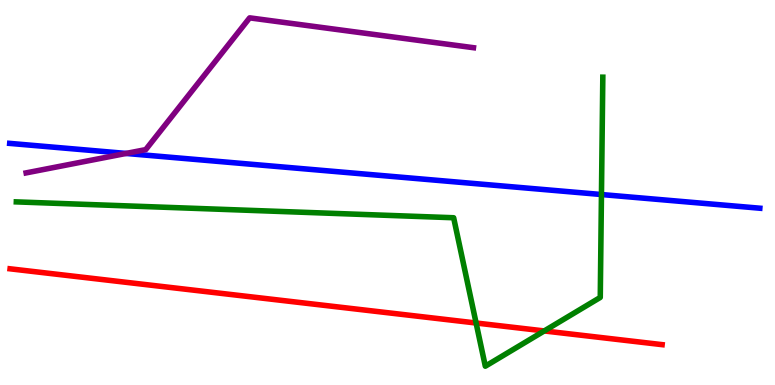[{'lines': ['blue', 'red'], 'intersections': []}, {'lines': ['green', 'red'], 'intersections': [{'x': 6.14, 'y': 1.61}, {'x': 7.02, 'y': 1.4}]}, {'lines': ['purple', 'red'], 'intersections': []}, {'lines': ['blue', 'green'], 'intersections': [{'x': 7.76, 'y': 4.95}]}, {'lines': ['blue', 'purple'], 'intersections': [{'x': 1.63, 'y': 6.01}]}, {'lines': ['green', 'purple'], 'intersections': []}]